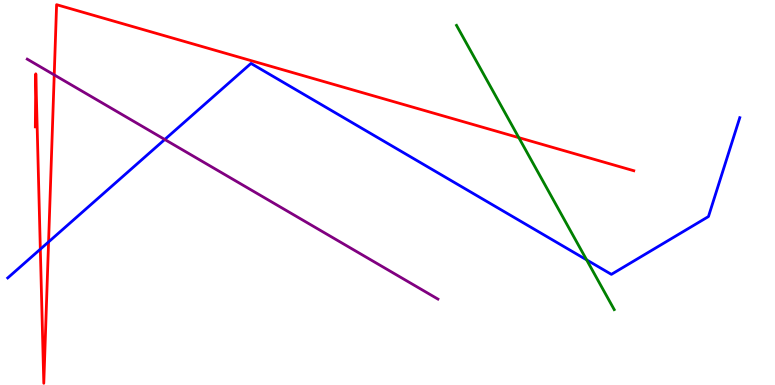[{'lines': ['blue', 'red'], 'intersections': [{'x': 0.52, 'y': 3.53}, {'x': 0.627, 'y': 3.72}]}, {'lines': ['green', 'red'], 'intersections': [{'x': 6.69, 'y': 6.42}]}, {'lines': ['purple', 'red'], 'intersections': [{'x': 0.7, 'y': 8.05}]}, {'lines': ['blue', 'green'], 'intersections': [{'x': 7.57, 'y': 3.25}]}, {'lines': ['blue', 'purple'], 'intersections': [{'x': 2.13, 'y': 6.38}]}, {'lines': ['green', 'purple'], 'intersections': []}]